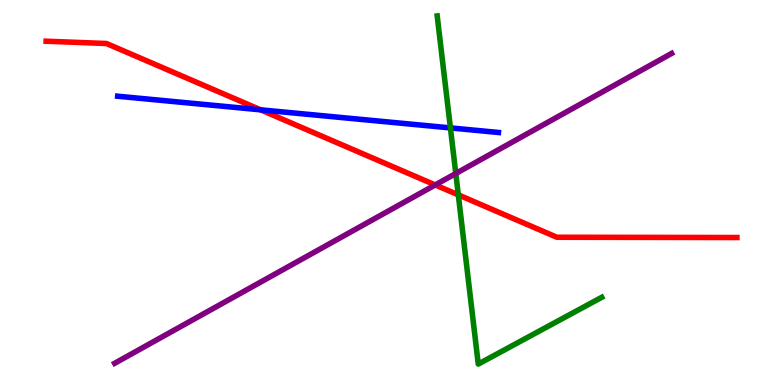[{'lines': ['blue', 'red'], 'intersections': [{'x': 3.36, 'y': 7.15}]}, {'lines': ['green', 'red'], 'intersections': [{'x': 5.91, 'y': 4.94}]}, {'lines': ['purple', 'red'], 'intersections': [{'x': 5.62, 'y': 5.2}]}, {'lines': ['blue', 'green'], 'intersections': [{'x': 5.81, 'y': 6.68}]}, {'lines': ['blue', 'purple'], 'intersections': []}, {'lines': ['green', 'purple'], 'intersections': [{'x': 5.88, 'y': 5.49}]}]